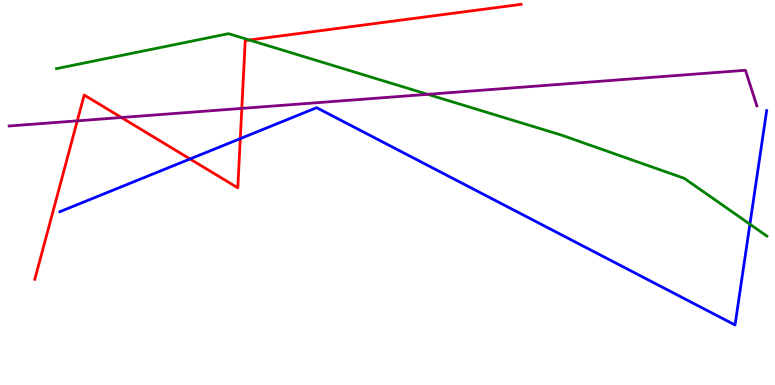[{'lines': ['blue', 'red'], 'intersections': [{'x': 2.45, 'y': 5.87}, {'x': 3.1, 'y': 6.4}]}, {'lines': ['green', 'red'], 'intersections': [{'x': 3.22, 'y': 8.96}]}, {'lines': ['purple', 'red'], 'intersections': [{'x': 0.997, 'y': 6.86}, {'x': 1.57, 'y': 6.95}, {'x': 3.12, 'y': 7.18}]}, {'lines': ['blue', 'green'], 'intersections': [{'x': 9.68, 'y': 4.18}]}, {'lines': ['blue', 'purple'], 'intersections': []}, {'lines': ['green', 'purple'], 'intersections': [{'x': 5.52, 'y': 7.55}]}]